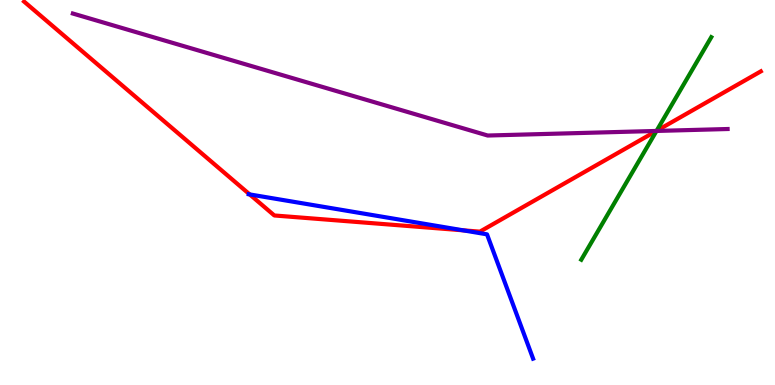[{'lines': ['blue', 'red'], 'intersections': [{'x': 3.22, 'y': 4.95}, {'x': 5.98, 'y': 4.02}]}, {'lines': ['green', 'red'], 'intersections': [{'x': 8.47, 'y': 6.6}]}, {'lines': ['purple', 'red'], 'intersections': [{'x': 8.47, 'y': 6.6}]}, {'lines': ['blue', 'green'], 'intersections': []}, {'lines': ['blue', 'purple'], 'intersections': []}, {'lines': ['green', 'purple'], 'intersections': [{'x': 8.47, 'y': 6.6}]}]